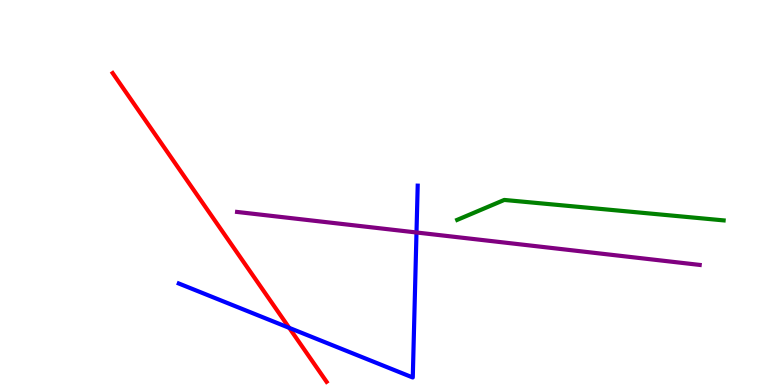[{'lines': ['blue', 'red'], 'intersections': [{'x': 3.73, 'y': 1.48}]}, {'lines': ['green', 'red'], 'intersections': []}, {'lines': ['purple', 'red'], 'intersections': []}, {'lines': ['blue', 'green'], 'intersections': []}, {'lines': ['blue', 'purple'], 'intersections': [{'x': 5.37, 'y': 3.96}]}, {'lines': ['green', 'purple'], 'intersections': []}]